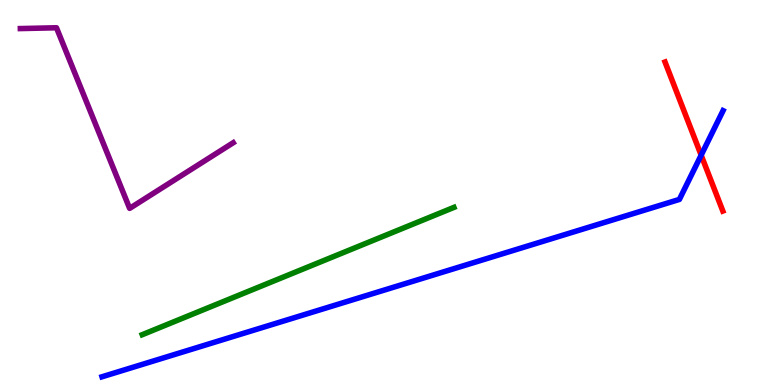[{'lines': ['blue', 'red'], 'intersections': [{'x': 9.05, 'y': 5.97}]}, {'lines': ['green', 'red'], 'intersections': []}, {'lines': ['purple', 'red'], 'intersections': []}, {'lines': ['blue', 'green'], 'intersections': []}, {'lines': ['blue', 'purple'], 'intersections': []}, {'lines': ['green', 'purple'], 'intersections': []}]